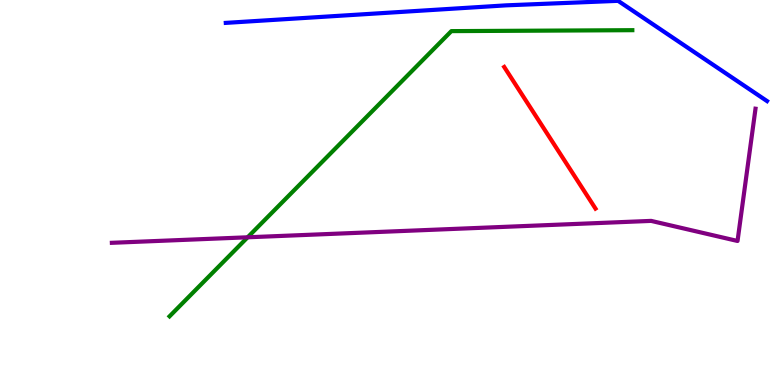[{'lines': ['blue', 'red'], 'intersections': []}, {'lines': ['green', 'red'], 'intersections': []}, {'lines': ['purple', 'red'], 'intersections': []}, {'lines': ['blue', 'green'], 'intersections': []}, {'lines': ['blue', 'purple'], 'intersections': []}, {'lines': ['green', 'purple'], 'intersections': [{'x': 3.2, 'y': 3.84}]}]